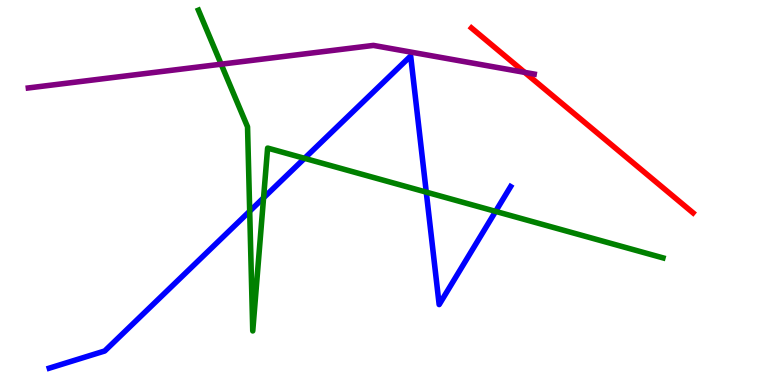[{'lines': ['blue', 'red'], 'intersections': []}, {'lines': ['green', 'red'], 'intersections': []}, {'lines': ['purple', 'red'], 'intersections': [{'x': 6.77, 'y': 8.12}]}, {'lines': ['blue', 'green'], 'intersections': [{'x': 3.22, 'y': 4.51}, {'x': 3.4, 'y': 4.86}, {'x': 3.93, 'y': 5.89}, {'x': 5.5, 'y': 5.01}, {'x': 6.39, 'y': 4.51}]}, {'lines': ['blue', 'purple'], 'intersections': []}, {'lines': ['green', 'purple'], 'intersections': [{'x': 2.85, 'y': 8.33}]}]